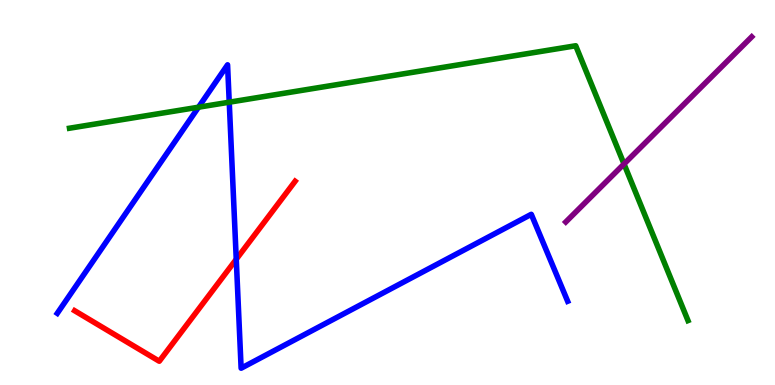[{'lines': ['blue', 'red'], 'intersections': [{'x': 3.05, 'y': 3.27}]}, {'lines': ['green', 'red'], 'intersections': []}, {'lines': ['purple', 'red'], 'intersections': []}, {'lines': ['blue', 'green'], 'intersections': [{'x': 2.56, 'y': 7.22}, {'x': 2.96, 'y': 7.35}]}, {'lines': ['blue', 'purple'], 'intersections': []}, {'lines': ['green', 'purple'], 'intersections': [{'x': 8.05, 'y': 5.74}]}]